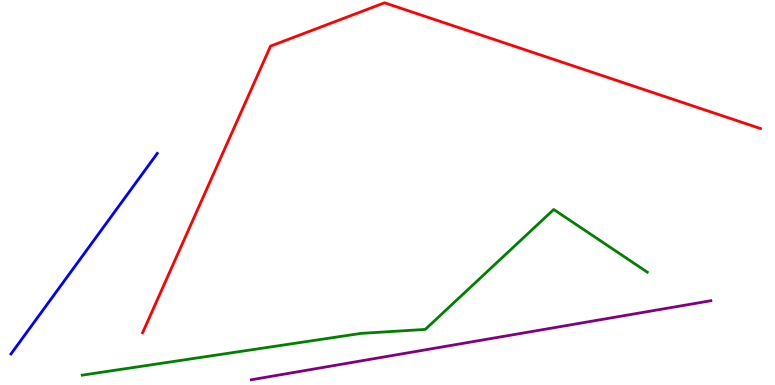[{'lines': ['blue', 'red'], 'intersections': []}, {'lines': ['green', 'red'], 'intersections': []}, {'lines': ['purple', 'red'], 'intersections': []}, {'lines': ['blue', 'green'], 'intersections': []}, {'lines': ['blue', 'purple'], 'intersections': []}, {'lines': ['green', 'purple'], 'intersections': []}]